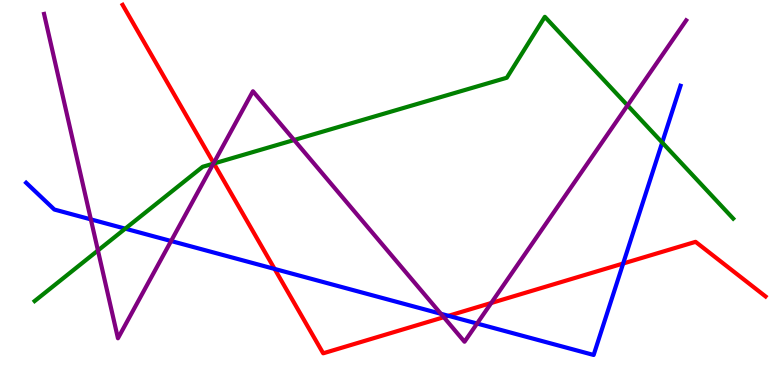[{'lines': ['blue', 'red'], 'intersections': [{'x': 3.54, 'y': 3.01}, {'x': 5.79, 'y': 1.8}, {'x': 8.04, 'y': 3.16}]}, {'lines': ['green', 'red'], 'intersections': [{'x': 2.76, 'y': 5.75}]}, {'lines': ['purple', 'red'], 'intersections': [{'x': 2.76, 'y': 5.76}, {'x': 5.73, 'y': 1.76}, {'x': 6.34, 'y': 2.13}]}, {'lines': ['blue', 'green'], 'intersections': [{'x': 1.62, 'y': 4.06}, {'x': 8.54, 'y': 6.3}]}, {'lines': ['blue', 'purple'], 'intersections': [{'x': 1.17, 'y': 4.3}, {'x': 2.21, 'y': 3.74}, {'x': 5.69, 'y': 1.85}, {'x': 6.16, 'y': 1.6}]}, {'lines': ['green', 'purple'], 'intersections': [{'x': 1.26, 'y': 3.49}, {'x': 2.75, 'y': 5.75}, {'x': 3.8, 'y': 6.36}, {'x': 8.1, 'y': 7.26}]}]